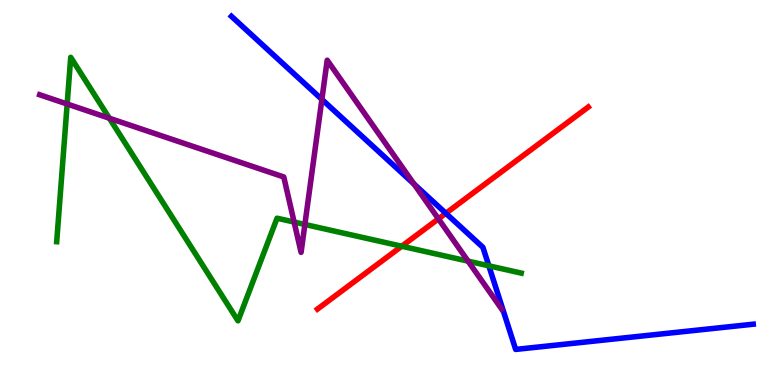[{'lines': ['blue', 'red'], 'intersections': [{'x': 5.75, 'y': 4.46}]}, {'lines': ['green', 'red'], 'intersections': [{'x': 5.18, 'y': 3.6}]}, {'lines': ['purple', 'red'], 'intersections': [{'x': 5.66, 'y': 4.32}]}, {'lines': ['blue', 'green'], 'intersections': [{'x': 6.31, 'y': 3.1}]}, {'lines': ['blue', 'purple'], 'intersections': [{'x': 4.15, 'y': 7.42}, {'x': 5.34, 'y': 5.22}]}, {'lines': ['green', 'purple'], 'intersections': [{'x': 0.867, 'y': 7.3}, {'x': 1.41, 'y': 6.93}, {'x': 3.8, 'y': 4.23}, {'x': 3.93, 'y': 4.17}, {'x': 6.04, 'y': 3.22}]}]